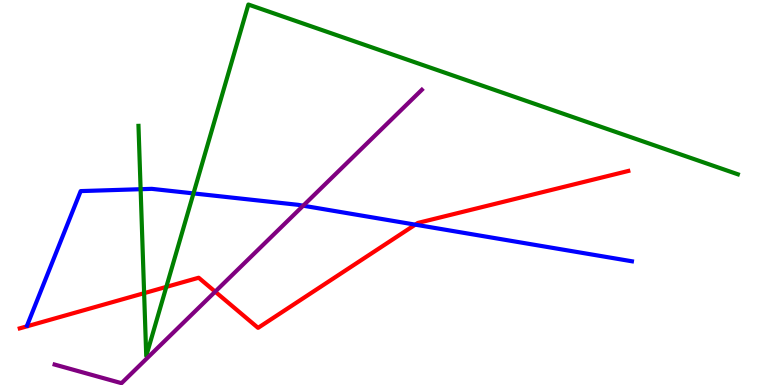[{'lines': ['blue', 'red'], 'intersections': [{'x': 5.36, 'y': 4.16}]}, {'lines': ['green', 'red'], 'intersections': [{'x': 1.86, 'y': 2.39}, {'x': 2.15, 'y': 2.55}]}, {'lines': ['purple', 'red'], 'intersections': [{'x': 2.78, 'y': 2.42}]}, {'lines': ['blue', 'green'], 'intersections': [{'x': 1.81, 'y': 5.09}, {'x': 2.5, 'y': 4.98}]}, {'lines': ['blue', 'purple'], 'intersections': [{'x': 3.91, 'y': 4.66}]}, {'lines': ['green', 'purple'], 'intersections': []}]